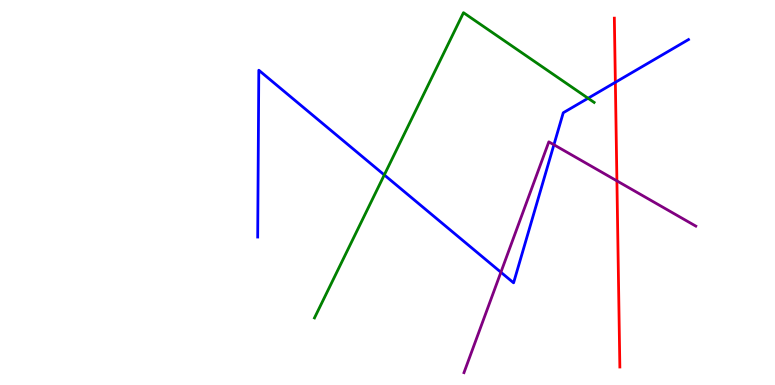[{'lines': ['blue', 'red'], 'intersections': [{'x': 7.94, 'y': 7.86}]}, {'lines': ['green', 'red'], 'intersections': []}, {'lines': ['purple', 'red'], 'intersections': [{'x': 7.96, 'y': 5.3}]}, {'lines': ['blue', 'green'], 'intersections': [{'x': 4.96, 'y': 5.46}, {'x': 7.59, 'y': 7.45}]}, {'lines': ['blue', 'purple'], 'intersections': [{'x': 6.46, 'y': 2.93}, {'x': 7.15, 'y': 6.24}]}, {'lines': ['green', 'purple'], 'intersections': []}]